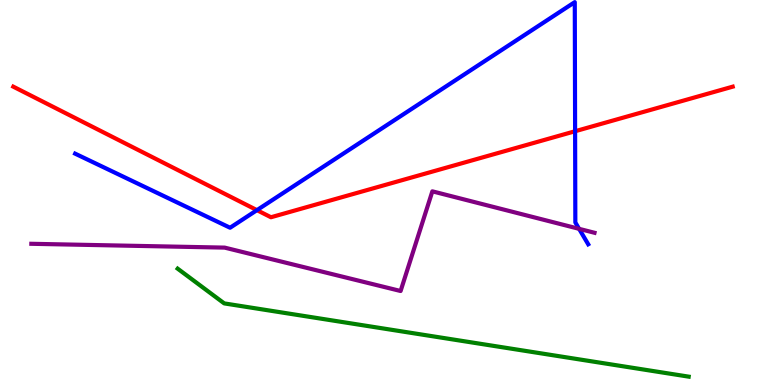[{'lines': ['blue', 'red'], 'intersections': [{'x': 3.32, 'y': 4.54}, {'x': 7.42, 'y': 6.59}]}, {'lines': ['green', 'red'], 'intersections': []}, {'lines': ['purple', 'red'], 'intersections': []}, {'lines': ['blue', 'green'], 'intersections': []}, {'lines': ['blue', 'purple'], 'intersections': [{'x': 7.47, 'y': 4.06}]}, {'lines': ['green', 'purple'], 'intersections': []}]